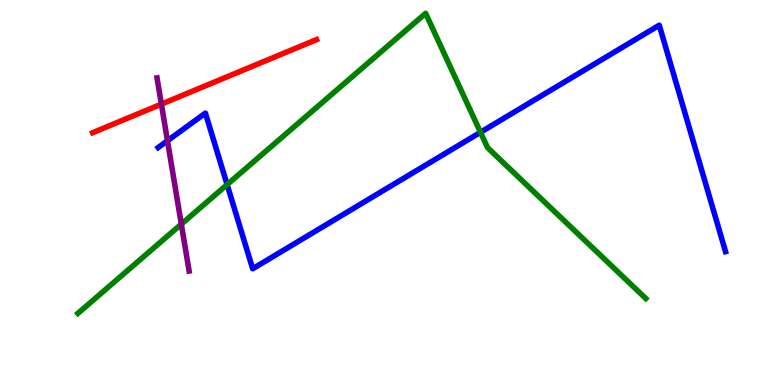[{'lines': ['blue', 'red'], 'intersections': []}, {'lines': ['green', 'red'], 'intersections': []}, {'lines': ['purple', 'red'], 'intersections': [{'x': 2.08, 'y': 7.3}]}, {'lines': ['blue', 'green'], 'intersections': [{'x': 2.93, 'y': 5.2}, {'x': 6.2, 'y': 6.56}]}, {'lines': ['blue', 'purple'], 'intersections': [{'x': 2.16, 'y': 6.34}]}, {'lines': ['green', 'purple'], 'intersections': [{'x': 2.34, 'y': 4.18}]}]